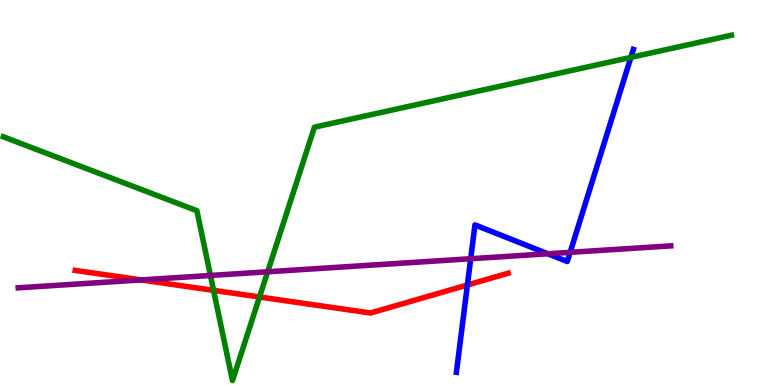[{'lines': ['blue', 'red'], 'intersections': [{'x': 6.03, 'y': 2.6}]}, {'lines': ['green', 'red'], 'intersections': [{'x': 2.76, 'y': 2.46}, {'x': 3.35, 'y': 2.29}]}, {'lines': ['purple', 'red'], 'intersections': [{'x': 1.82, 'y': 2.73}]}, {'lines': ['blue', 'green'], 'intersections': [{'x': 8.14, 'y': 8.51}]}, {'lines': ['blue', 'purple'], 'intersections': [{'x': 6.07, 'y': 3.28}, {'x': 7.07, 'y': 3.41}, {'x': 7.36, 'y': 3.45}]}, {'lines': ['green', 'purple'], 'intersections': [{'x': 2.72, 'y': 2.85}, {'x': 3.45, 'y': 2.94}]}]